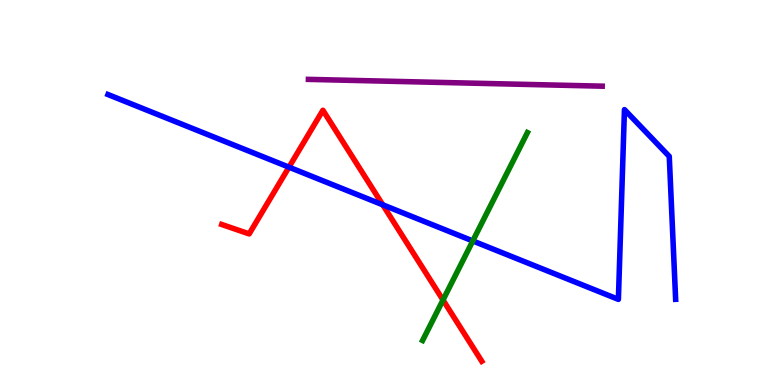[{'lines': ['blue', 'red'], 'intersections': [{'x': 3.73, 'y': 5.66}, {'x': 4.94, 'y': 4.68}]}, {'lines': ['green', 'red'], 'intersections': [{'x': 5.72, 'y': 2.21}]}, {'lines': ['purple', 'red'], 'intersections': []}, {'lines': ['blue', 'green'], 'intersections': [{'x': 6.1, 'y': 3.74}]}, {'lines': ['blue', 'purple'], 'intersections': []}, {'lines': ['green', 'purple'], 'intersections': []}]